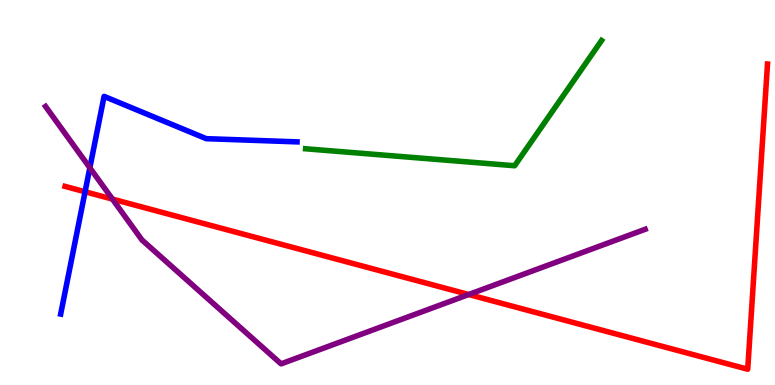[{'lines': ['blue', 'red'], 'intersections': [{'x': 1.1, 'y': 5.02}]}, {'lines': ['green', 'red'], 'intersections': []}, {'lines': ['purple', 'red'], 'intersections': [{'x': 1.45, 'y': 4.83}, {'x': 6.05, 'y': 2.35}]}, {'lines': ['blue', 'green'], 'intersections': []}, {'lines': ['blue', 'purple'], 'intersections': [{'x': 1.16, 'y': 5.64}]}, {'lines': ['green', 'purple'], 'intersections': []}]